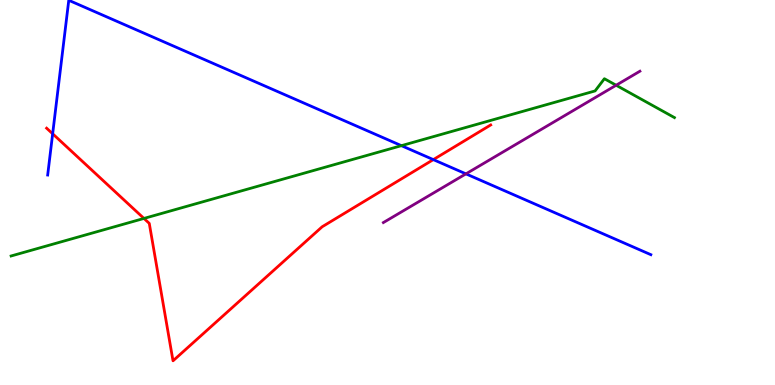[{'lines': ['blue', 'red'], 'intersections': [{'x': 0.679, 'y': 6.53}, {'x': 5.59, 'y': 5.85}]}, {'lines': ['green', 'red'], 'intersections': [{'x': 1.86, 'y': 4.33}]}, {'lines': ['purple', 'red'], 'intersections': []}, {'lines': ['blue', 'green'], 'intersections': [{'x': 5.18, 'y': 6.22}]}, {'lines': ['blue', 'purple'], 'intersections': [{'x': 6.01, 'y': 5.48}]}, {'lines': ['green', 'purple'], 'intersections': [{'x': 7.95, 'y': 7.79}]}]